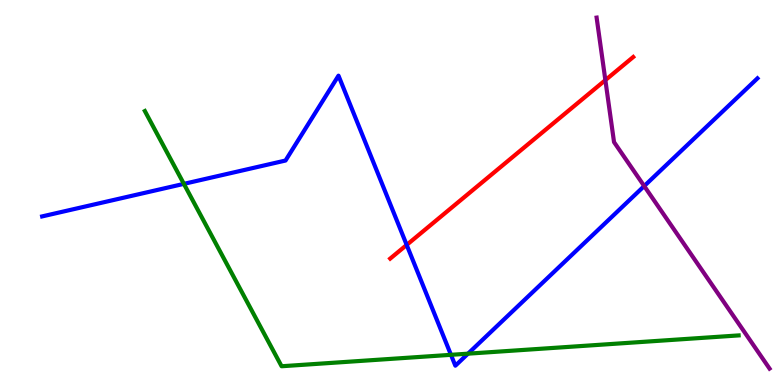[{'lines': ['blue', 'red'], 'intersections': [{'x': 5.25, 'y': 3.64}]}, {'lines': ['green', 'red'], 'intersections': []}, {'lines': ['purple', 'red'], 'intersections': [{'x': 7.81, 'y': 7.92}]}, {'lines': ['blue', 'green'], 'intersections': [{'x': 2.37, 'y': 5.22}, {'x': 5.82, 'y': 0.784}, {'x': 6.04, 'y': 0.814}]}, {'lines': ['blue', 'purple'], 'intersections': [{'x': 8.31, 'y': 5.17}]}, {'lines': ['green', 'purple'], 'intersections': []}]